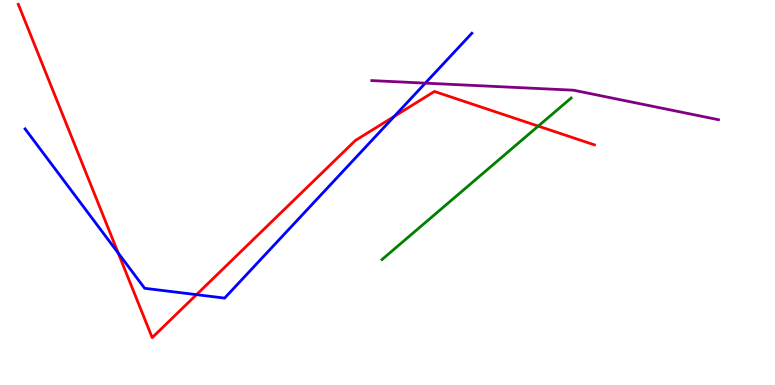[{'lines': ['blue', 'red'], 'intersections': [{'x': 1.53, 'y': 3.43}, {'x': 2.54, 'y': 2.35}, {'x': 5.09, 'y': 6.98}]}, {'lines': ['green', 'red'], 'intersections': [{'x': 6.95, 'y': 6.72}]}, {'lines': ['purple', 'red'], 'intersections': []}, {'lines': ['blue', 'green'], 'intersections': []}, {'lines': ['blue', 'purple'], 'intersections': [{'x': 5.49, 'y': 7.84}]}, {'lines': ['green', 'purple'], 'intersections': []}]